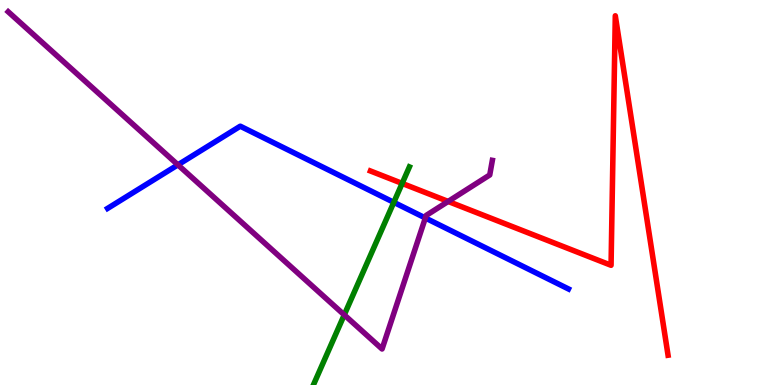[{'lines': ['blue', 'red'], 'intersections': []}, {'lines': ['green', 'red'], 'intersections': [{'x': 5.19, 'y': 5.24}]}, {'lines': ['purple', 'red'], 'intersections': [{'x': 5.78, 'y': 4.77}]}, {'lines': ['blue', 'green'], 'intersections': [{'x': 5.08, 'y': 4.74}]}, {'lines': ['blue', 'purple'], 'intersections': [{'x': 2.3, 'y': 5.72}, {'x': 5.49, 'y': 4.34}]}, {'lines': ['green', 'purple'], 'intersections': [{'x': 4.44, 'y': 1.82}]}]